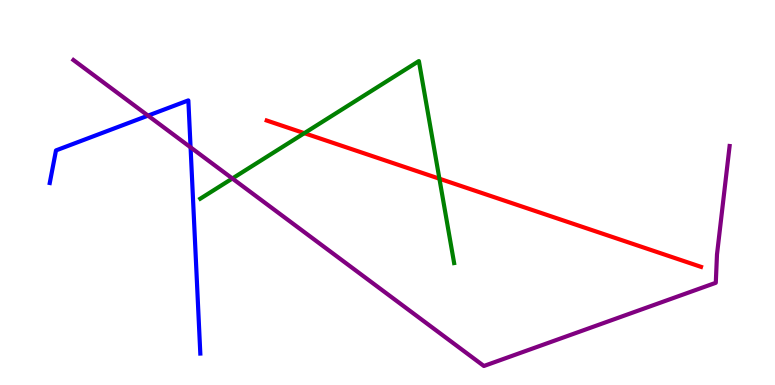[{'lines': ['blue', 'red'], 'intersections': []}, {'lines': ['green', 'red'], 'intersections': [{'x': 3.93, 'y': 6.54}, {'x': 5.67, 'y': 5.36}]}, {'lines': ['purple', 'red'], 'intersections': []}, {'lines': ['blue', 'green'], 'intersections': []}, {'lines': ['blue', 'purple'], 'intersections': [{'x': 1.91, 'y': 7.0}, {'x': 2.46, 'y': 6.17}]}, {'lines': ['green', 'purple'], 'intersections': [{'x': 3.0, 'y': 5.36}]}]